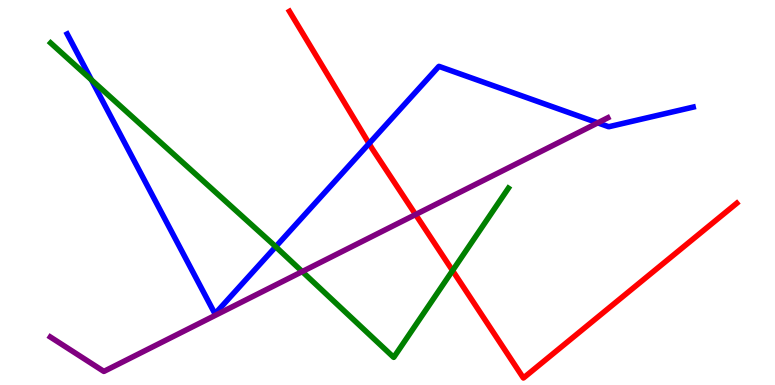[{'lines': ['blue', 'red'], 'intersections': [{'x': 4.76, 'y': 6.27}]}, {'lines': ['green', 'red'], 'intersections': [{'x': 5.84, 'y': 2.97}]}, {'lines': ['purple', 'red'], 'intersections': [{'x': 5.36, 'y': 4.43}]}, {'lines': ['blue', 'green'], 'intersections': [{'x': 1.18, 'y': 7.93}, {'x': 3.56, 'y': 3.59}]}, {'lines': ['blue', 'purple'], 'intersections': [{'x': 7.71, 'y': 6.81}]}, {'lines': ['green', 'purple'], 'intersections': [{'x': 3.9, 'y': 2.95}]}]